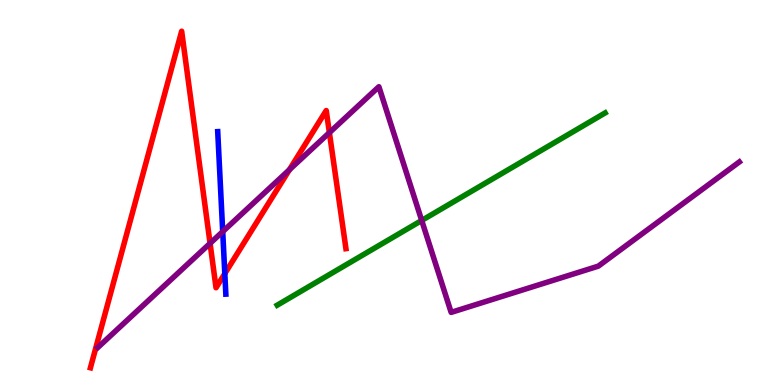[{'lines': ['blue', 'red'], 'intersections': [{'x': 2.9, 'y': 2.89}]}, {'lines': ['green', 'red'], 'intersections': []}, {'lines': ['purple', 'red'], 'intersections': [{'x': 2.71, 'y': 3.68}, {'x': 3.73, 'y': 5.59}, {'x': 4.25, 'y': 6.55}]}, {'lines': ['blue', 'green'], 'intersections': []}, {'lines': ['blue', 'purple'], 'intersections': [{'x': 2.87, 'y': 3.98}]}, {'lines': ['green', 'purple'], 'intersections': [{'x': 5.44, 'y': 4.27}]}]